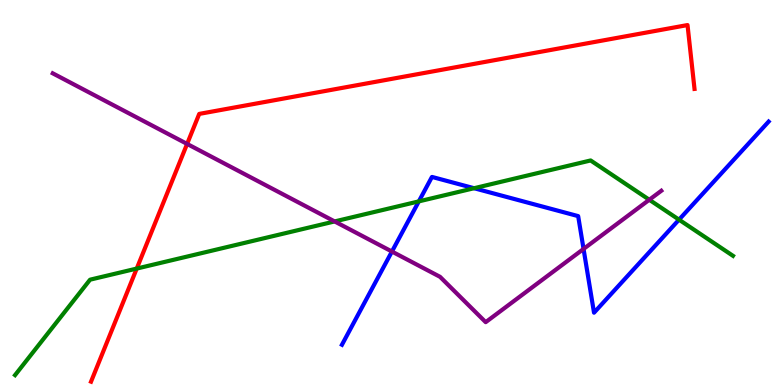[{'lines': ['blue', 'red'], 'intersections': []}, {'lines': ['green', 'red'], 'intersections': [{'x': 1.76, 'y': 3.02}]}, {'lines': ['purple', 'red'], 'intersections': [{'x': 2.41, 'y': 6.26}]}, {'lines': ['blue', 'green'], 'intersections': [{'x': 5.4, 'y': 4.77}, {'x': 6.12, 'y': 5.11}, {'x': 8.76, 'y': 4.29}]}, {'lines': ['blue', 'purple'], 'intersections': [{'x': 5.06, 'y': 3.47}, {'x': 7.53, 'y': 3.53}]}, {'lines': ['green', 'purple'], 'intersections': [{'x': 4.32, 'y': 4.25}, {'x': 8.38, 'y': 4.81}]}]